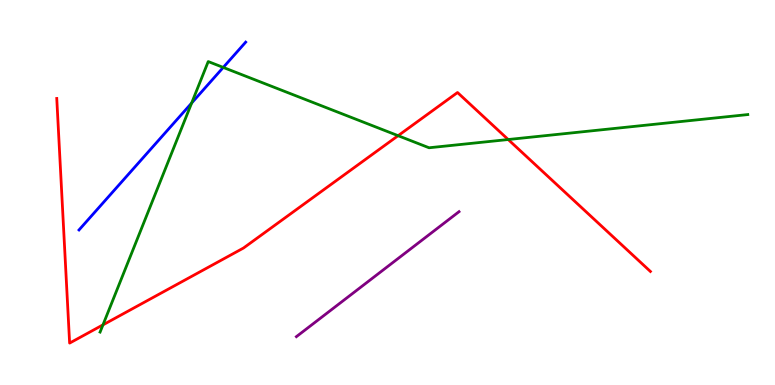[{'lines': ['blue', 'red'], 'intersections': []}, {'lines': ['green', 'red'], 'intersections': [{'x': 1.33, 'y': 1.56}, {'x': 5.14, 'y': 6.48}, {'x': 6.56, 'y': 6.38}]}, {'lines': ['purple', 'red'], 'intersections': []}, {'lines': ['blue', 'green'], 'intersections': [{'x': 2.47, 'y': 7.32}, {'x': 2.88, 'y': 8.25}]}, {'lines': ['blue', 'purple'], 'intersections': []}, {'lines': ['green', 'purple'], 'intersections': []}]